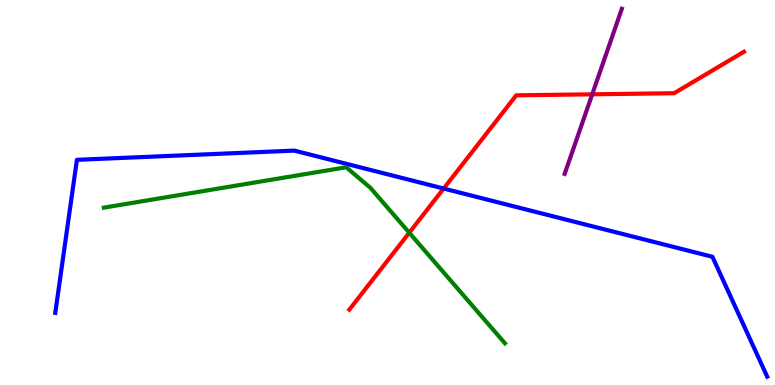[{'lines': ['blue', 'red'], 'intersections': [{'x': 5.72, 'y': 5.1}]}, {'lines': ['green', 'red'], 'intersections': [{'x': 5.28, 'y': 3.96}]}, {'lines': ['purple', 'red'], 'intersections': [{'x': 7.64, 'y': 7.55}]}, {'lines': ['blue', 'green'], 'intersections': []}, {'lines': ['blue', 'purple'], 'intersections': []}, {'lines': ['green', 'purple'], 'intersections': []}]